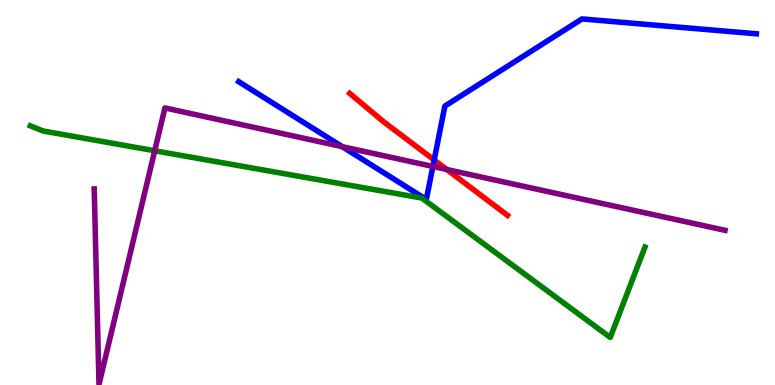[{'lines': ['blue', 'red'], 'intersections': [{'x': 5.6, 'y': 5.84}]}, {'lines': ['green', 'red'], 'intersections': []}, {'lines': ['purple', 'red'], 'intersections': [{'x': 5.77, 'y': 5.6}]}, {'lines': ['blue', 'green'], 'intersections': []}, {'lines': ['blue', 'purple'], 'intersections': [{'x': 4.42, 'y': 6.19}, {'x': 5.59, 'y': 5.68}]}, {'lines': ['green', 'purple'], 'intersections': [{'x': 2.0, 'y': 6.08}]}]